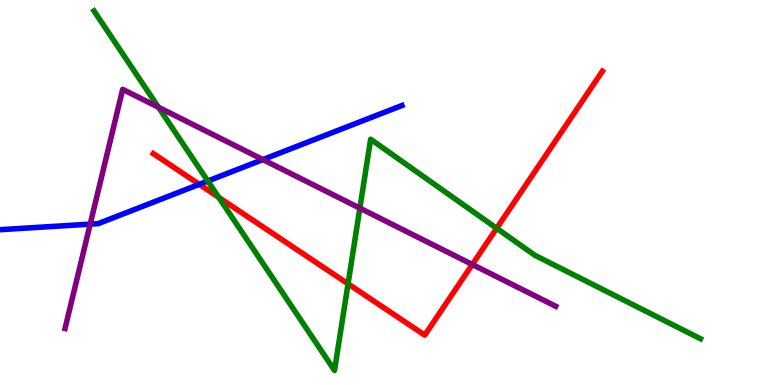[{'lines': ['blue', 'red'], 'intersections': [{'x': 2.57, 'y': 5.21}]}, {'lines': ['green', 'red'], 'intersections': [{'x': 2.82, 'y': 4.87}, {'x': 4.49, 'y': 2.63}, {'x': 6.41, 'y': 4.07}]}, {'lines': ['purple', 'red'], 'intersections': [{'x': 6.09, 'y': 3.13}]}, {'lines': ['blue', 'green'], 'intersections': [{'x': 2.68, 'y': 5.3}]}, {'lines': ['blue', 'purple'], 'intersections': [{'x': 1.16, 'y': 4.18}, {'x': 3.39, 'y': 5.85}]}, {'lines': ['green', 'purple'], 'intersections': [{'x': 2.04, 'y': 7.21}, {'x': 4.64, 'y': 4.59}]}]